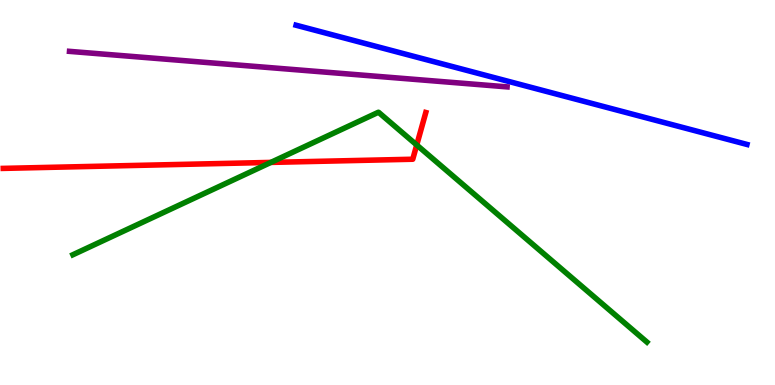[{'lines': ['blue', 'red'], 'intersections': []}, {'lines': ['green', 'red'], 'intersections': [{'x': 3.5, 'y': 5.78}, {'x': 5.38, 'y': 6.23}]}, {'lines': ['purple', 'red'], 'intersections': []}, {'lines': ['blue', 'green'], 'intersections': []}, {'lines': ['blue', 'purple'], 'intersections': []}, {'lines': ['green', 'purple'], 'intersections': []}]